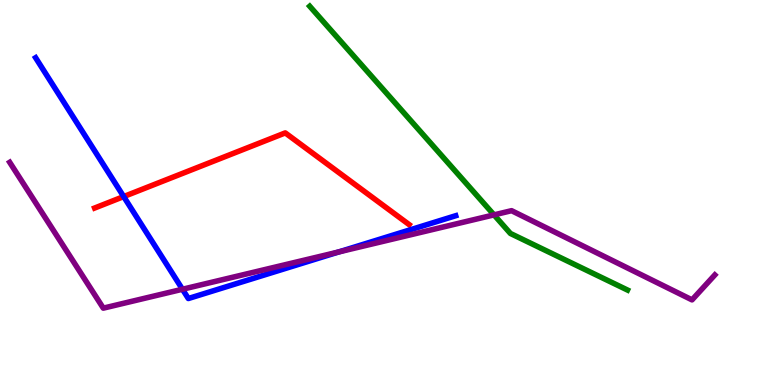[{'lines': ['blue', 'red'], 'intersections': [{'x': 1.6, 'y': 4.89}]}, {'lines': ['green', 'red'], 'intersections': []}, {'lines': ['purple', 'red'], 'intersections': []}, {'lines': ['blue', 'green'], 'intersections': []}, {'lines': ['blue', 'purple'], 'intersections': [{'x': 2.35, 'y': 2.49}, {'x': 4.37, 'y': 3.46}]}, {'lines': ['green', 'purple'], 'intersections': [{'x': 6.37, 'y': 4.42}]}]